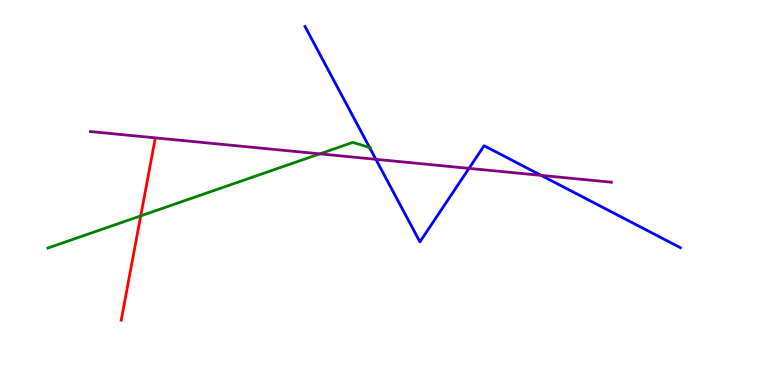[{'lines': ['blue', 'red'], 'intersections': []}, {'lines': ['green', 'red'], 'intersections': [{'x': 1.82, 'y': 4.39}]}, {'lines': ['purple', 'red'], 'intersections': []}, {'lines': ['blue', 'green'], 'intersections': [{'x': 4.77, 'y': 6.17}]}, {'lines': ['blue', 'purple'], 'intersections': [{'x': 4.85, 'y': 5.86}, {'x': 6.05, 'y': 5.63}, {'x': 6.98, 'y': 5.44}]}, {'lines': ['green', 'purple'], 'intersections': [{'x': 4.13, 'y': 6.0}]}]